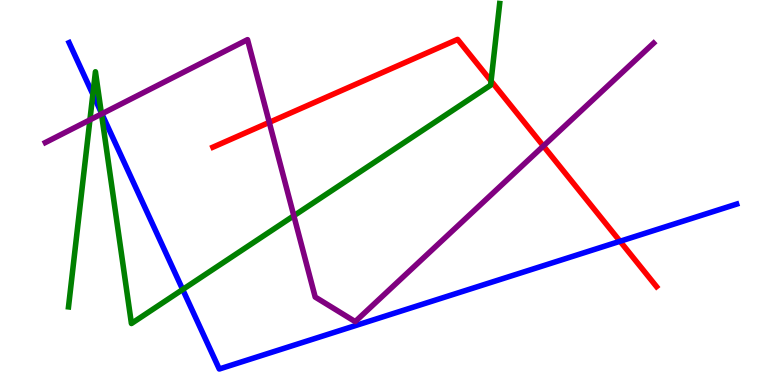[{'lines': ['blue', 'red'], 'intersections': [{'x': 8.0, 'y': 3.73}]}, {'lines': ['green', 'red'], 'intersections': [{'x': 6.34, 'y': 7.9}]}, {'lines': ['purple', 'red'], 'intersections': [{'x': 3.47, 'y': 6.82}, {'x': 7.01, 'y': 6.21}]}, {'lines': ['blue', 'green'], 'intersections': [{'x': 1.2, 'y': 7.55}, {'x': 1.31, 'y': 7.07}, {'x': 2.36, 'y': 2.48}]}, {'lines': ['blue', 'purple'], 'intersections': [{'x': 1.31, 'y': 7.04}]}, {'lines': ['green', 'purple'], 'intersections': [{'x': 1.16, 'y': 6.89}, {'x': 1.31, 'y': 7.04}, {'x': 3.79, 'y': 4.4}]}]